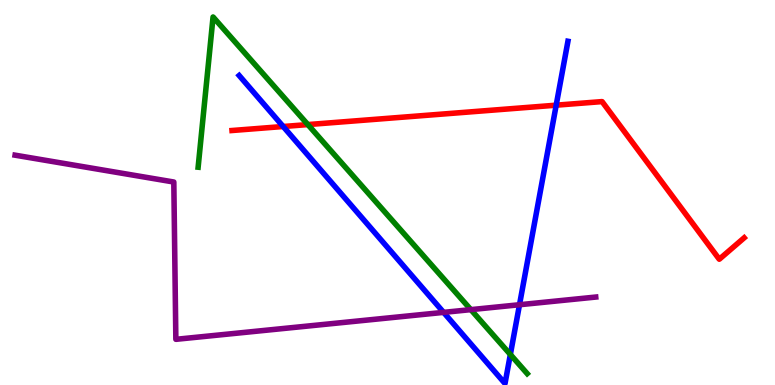[{'lines': ['blue', 'red'], 'intersections': [{'x': 3.65, 'y': 6.71}, {'x': 7.18, 'y': 7.27}]}, {'lines': ['green', 'red'], 'intersections': [{'x': 3.97, 'y': 6.76}]}, {'lines': ['purple', 'red'], 'intersections': []}, {'lines': ['blue', 'green'], 'intersections': [{'x': 6.59, 'y': 0.793}]}, {'lines': ['blue', 'purple'], 'intersections': [{'x': 5.72, 'y': 1.89}, {'x': 6.7, 'y': 2.08}]}, {'lines': ['green', 'purple'], 'intersections': [{'x': 6.08, 'y': 1.96}]}]